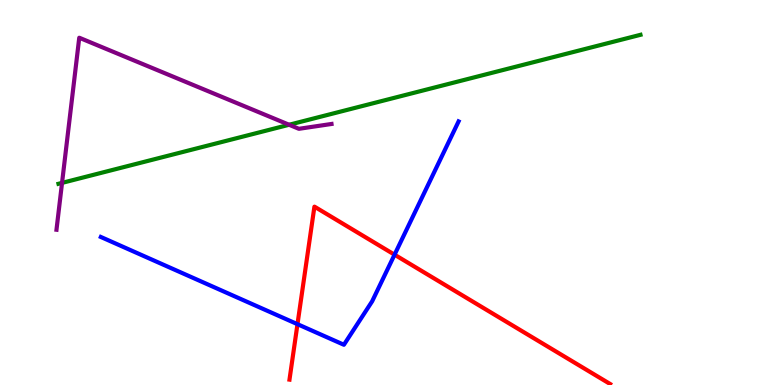[{'lines': ['blue', 'red'], 'intersections': [{'x': 3.84, 'y': 1.58}, {'x': 5.09, 'y': 3.38}]}, {'lines': ['green', 'red'], 'intersections': []}, {'lines': ['purple', 'red'], 'intersections': []}, {'lines': ['blue', 'green'], 'intersections': []}, {'lines': ['blue', 'purple'], 'intersections': []}, {'lines': ['green', 'purple'], 'intersections': [{'x': 0.801, 'y': 5.25}, {'x': 3.73, 'y': 6.76}]}]